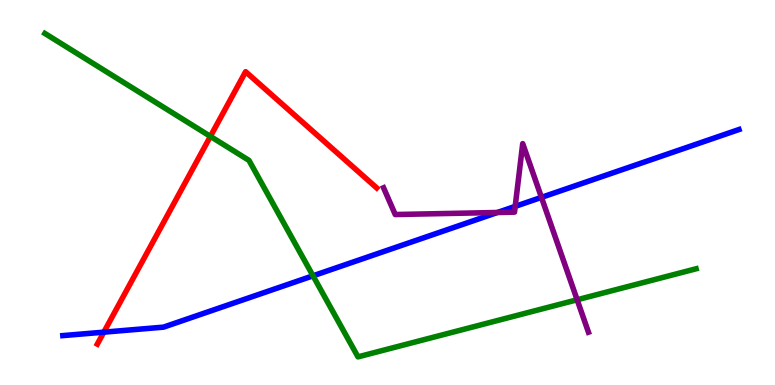[{'lines': ['blue', 'red'], 'intersections': [{'x': 1.34, 'y': 1.37}]}, {'lines': ['green', 'red'], 'intersections': [{'x': 2.71, 'y': 6.46}]}, {'lines': ['purple', 'red'], 'intersections': []}, {'lines': ['blue', 'green'], 'intersections': [{'x': 4.04, 'y': 2.84}]}, {'lines': ['blue', 'purple'], 'intersections': [{'x': 6.42, 'y': 4.48}, {'x': 6.65, 'y': 4.64}, {'x': 6.99, 'y': 4.87}]}, {'lines': ['green', 'purple'], 'intersections': [{'x': 7.45, 'y': 2.21}]}]